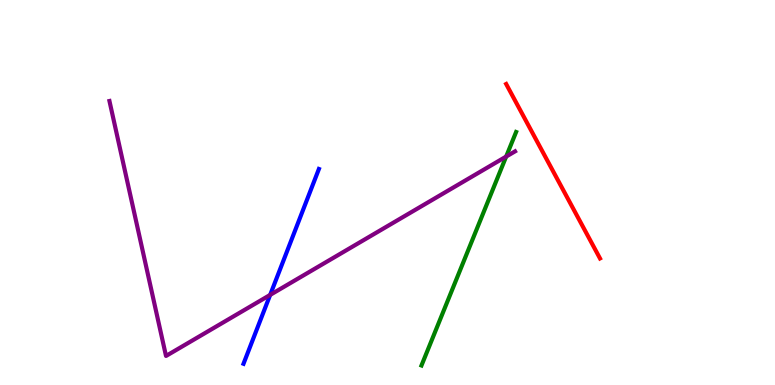[{'lines': ['blue', 'red'], 'intersections': []}, {'lines': ['green', 'red'], 'intersections': []}, {'lines': ['purple', 'red'], 'intersections': []}, {'lines': ['blue', 'green'], 'intersections': []}, {'lines': ['blue', 'purple'], 'intersections': [{'x': 3.49, 'y': 2.34}]}, {'lines': ['green', 'purple'], 'intersections': [{'x': 6.53, 'y': 5.93}]}]